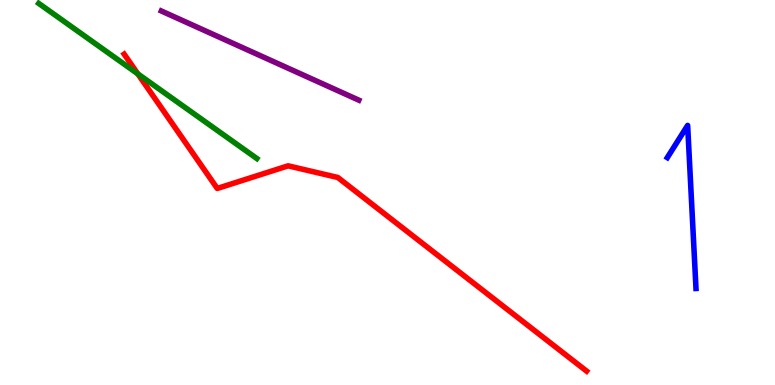[{'lines': ['blue', 'red'], 'intersections': []}, {'lines': ['green', 'red'], 'intersections': [{'x': 1.78, 'y': 8.08}]}, {'lines': ['purple', 'red'], 'intersections': []}, {'lines': ['blue', 'green'], 'intersections': []}, {'lines': ['blue', 'purple'], 'intersections': []}, {'lines': ['green', 'purple'], 'intersections': []}]